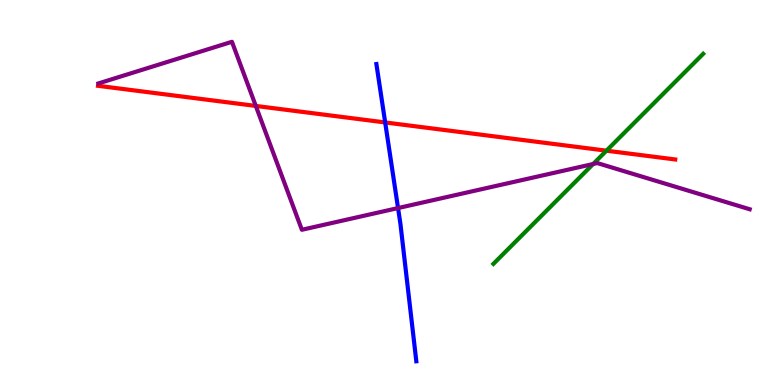[{'lines': ['blue', 'red'], 'intersections': [{'x': 4.97, 'y': 6.82}]}, {'lines': ['green', 'red'], 'intersections': [{'x': 7.83, 'y': 6.09}]}, {'lines': ['purple', 'red'], 'intersections': [{'x': 3.3, 'y': 7.25}]}, {'lines': ['blue', 'green'], 'intersections': []}, {'lines': ['blue', 'purple'], 'intersections': [{'x': 5.14, 'y': 4.6}]}, {'lines': ['green', 'purple'], 'intersections': [{'x': 7.65, 'y': 5.74}]}]